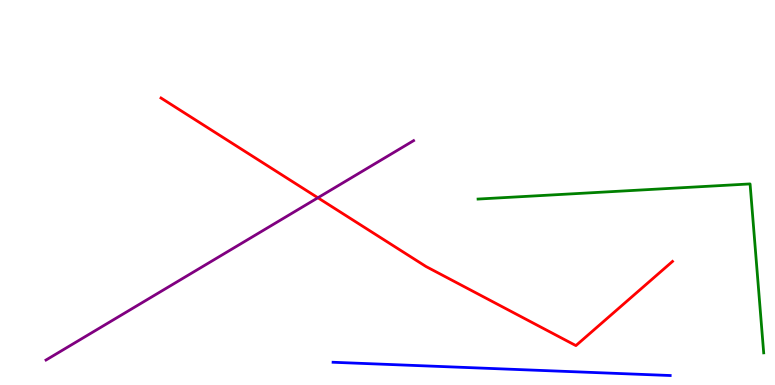[{'lines': ['blue', 'red'], 'intersections': []}, {'lines': ['green', 'red'], 'intersections': []}, {'lines': ['purple', 'red'], 'intersections': [{'x': 4.1, 'y': 4.86}]}, {'lines': ['blue', 'green'], 'intersections': []}, {'lines': ['blue', 'purple'], 'intersections': []}, {'lines': ['green', 'purple'], 'intersections': []}]